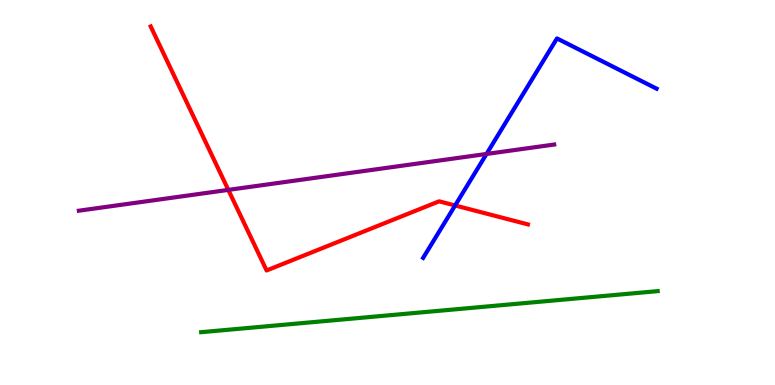[{'lines': ['blue', 'red'], 'intersections': [{'x': 5.87, 'y': 4.66}]}, {'lines': ['green', 'red'], 'intersections': []}, {'lines': ['purple', 'red'], 'intersections': [{'x': 2.95, 'y': 5.07}]}, {'lines': ['blue', 'green'], 'intersections': []}, {'lines': ['blue', 'purple'], 'intersections': [{'x': 6.28, 'y': 6.0}]}, {'lines': ['green', 'purple'], 'intersections': []}]